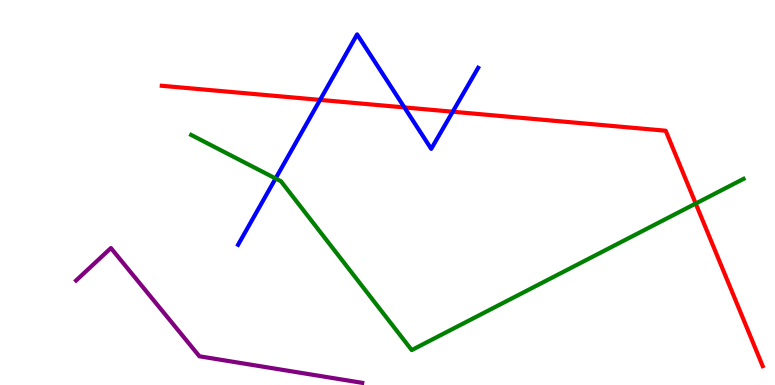[{'lines': ['blue', 'red'], 'intersections': [{'x': 4.13, 'y': 7.41}, {'x': 5.22, 'y': 7.21}, {'x': 5.84, 'y': 7.1}]}, {'lines': ['green', 'red'], 'intersections': [{'x': 8.98, 'y': 4.71}]}, {'lines': ['purple', 'red'], 'intersections': []}, {'lines': ['blue', 'green'], 'intersections': [{'x': 3.56, 'y': 5.36}]}, {'lines': ['blue', 'purple'], 'intersections': []}, {'lines': ['green', 'purple'], 'intersections': []}]